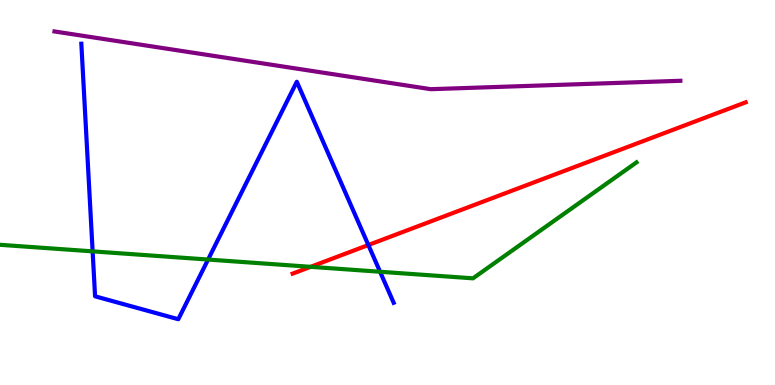[{'lines': ['blue', 'red'], 'intersections': [{'x': 4.75, 'y': 3.64}]}, {'lines': ['green', 'red'], 'intersections': [{'x': 4.01, 'y': 3.07}]}, {'lines': ['purple', 'red'], 'intersections': []}, {'lines': ['blue', 'green'], 'intersections': [{'x': 1.2, 'y': 3.47}, {'x': 2.68, 'y': 3.26}, {'x': 4.9, 'y': 2.94}]}, {'lines': ['blue', 'purple'], 'intersections': []}, {'lines': ['green', 'purple'], 'intersections': []}]